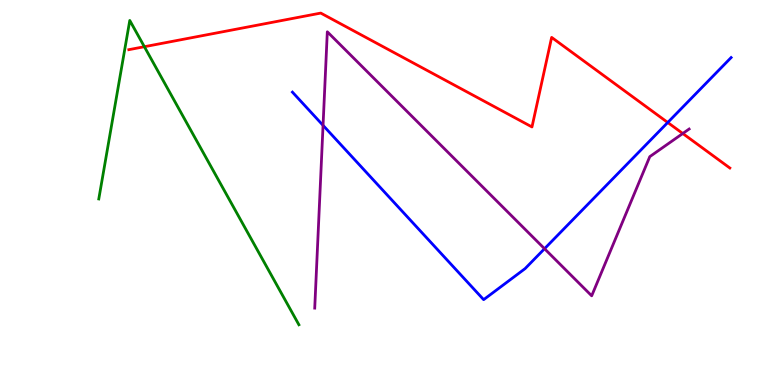[{'lines': ['blue', 'red'], 'intersections': [{'x': 8.62, 'y': 6.82}]}, {'lines': ['green', 'red'], 'intersections': [{'x': 1.86, 'y': 8.79}]}, {'lines': ['purple', 'red'], 'intersections': [{'x': 8.81, 'y': 6.53}]}, {'lines': ['blue', 'green'], 'intersections': []}, {'lines': ['blue', 'purple'], 'intersections': [{'x': 4.17, 'y': 6.74}, {'x': 7.03, 'y': 3.54}]}, {'lines': ['green', 'purple'], 'intersections': []}]